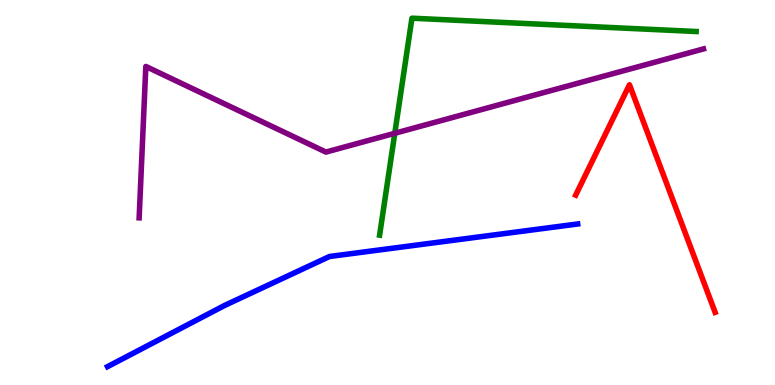[{'lines': ['blue', 'red'], 'intersections': []}, {'lines': ['green', 'red'], 'intersections': []}, {'lines': ['purple', 'red'], 'intersections': []}, {'lines': ['blue', 'green'], 'intersections': []}, {'lines': ['blue', 'purple'], 'intersections': []}, {'lines': ['green', 'purple'], 'intersections': [{'x': 5.09, 'y': 6.54}]}]